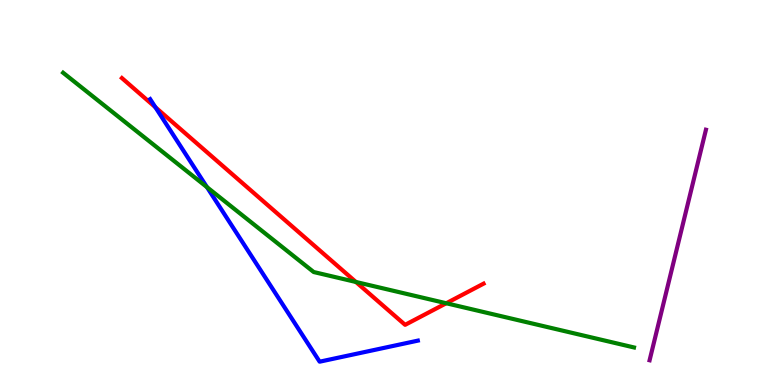[{'lines': ['blue', 'red'], 'intersections': [{'x': 2.0, 'y': 7.21}]}, {'lines': ['green', 'red'], 'intersections': [{'x': 4.59, 'y': 2.68}, {'x': 5.76, 'y': 2.12}]}, {'lines': ['purple', 'red'], 'intersections': []}, {'lines': ['blue', 'green'], 'intersections': [{'x': 2.67, 'y': 5.14}]}, {'lines': ['blue', 'purple'], 'intersections': []}, {'lines': ['green', 'purple'], 'intersections': []}]